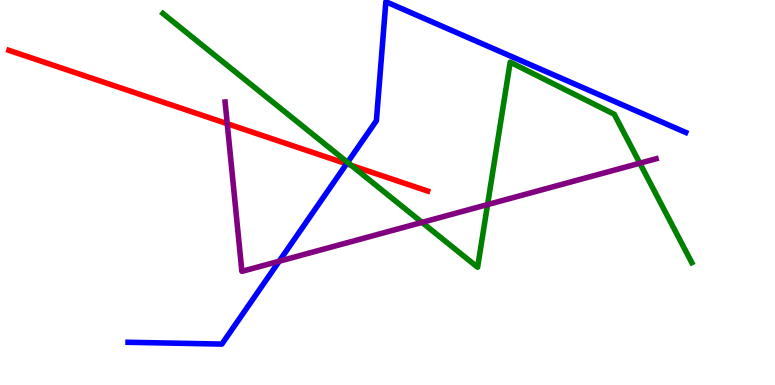[{'lines': ['blue', 'red'], 'intersections': [{'x': 4.47, 'y': 5.75}]}, {'lines': ['green', 'red'], 'intersections': [{'x': 4.53, 'y': 5.7}]}, {'lines': ['purple', 'red'], 'intersections': [{'x': 2.93, 'y': 6.79}]}, {'lines': ['blue', 'green'], 'intersections': [{'x': 4.48, 'y': 5.78}]}, {'lines': ['blue', 'purple'], 'intersections': [{'x': 3.6, 'y': 3.21}]}, {'lines': ['green', 'purple'], 'intersections': [{'x': 5.45, 'y': 4.22}, {'x': 6.29, 'y': 4.69}, {'x': 8.26, 'y': 5.76}]}]